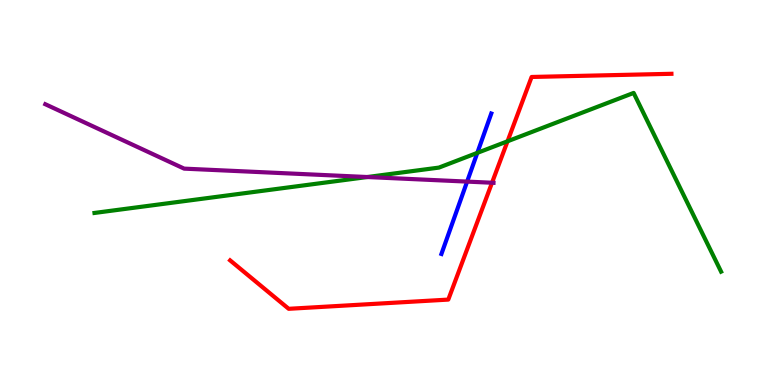[{'lines': ['blue', 'red'], 'intersections': []}, {'lines': ['green', 'red'], 'intersections': [{'x': 6.55, 'y': 6.33}]}, {'lines': ['purple', 'red'], 'intersections': [{'x': 6.35, 'y': 5.25}]}, {'lines': ['blue', 'green'], 'intersections': [{'x': 6.16, 'y': 6.03}]}, {'lines': ['blue', 'purple'], 'intersections': [{'x': 6.03, 'y': 5.28}]}, {'lines': ['green', 'purple'], 'intersections': [{'x': 4.74, 'y': 5.4}]}]